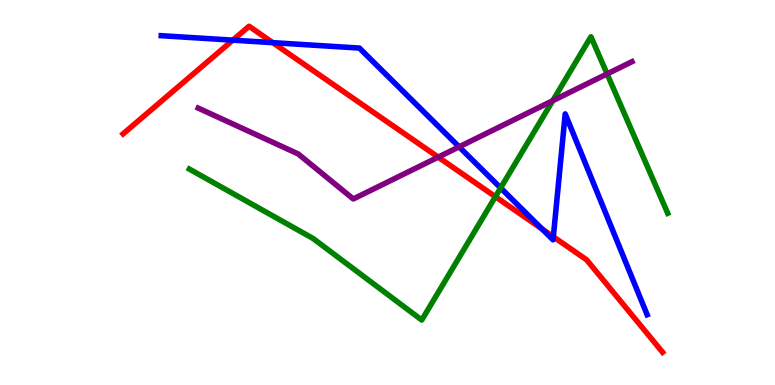[{'lines': ['blue', 'red'], 'intersections': [{'x': 3.0, 'y': 8.96}, {'x': 3.52, 'y': 8.89}, {'x': 6.99, 'y': 4.05}, {'x': 7.14, 'y': 3.85}]}, {'lines': ['green', 'red'], 'intersections': [{'x': 6.39, 'y': 4.89}]}, {'lines': ['purple', 'red'], 'intersections': [{'x': 5.65, 'y': 5.92}]}, {'lines': ['blue', 'green'], 'intersections': [{'x': 6.46, 'y': 5.12}]}, {'lines': ['blue', 'purple'], 'intersections': [{'x': 5.92, 'y': 6.19}]}, {'lines': ['green', 'purple'], 'intersections': [{'x': 7.13, 'y': 7.38}, {'x': 7.83, 'y': 8.08}]}]